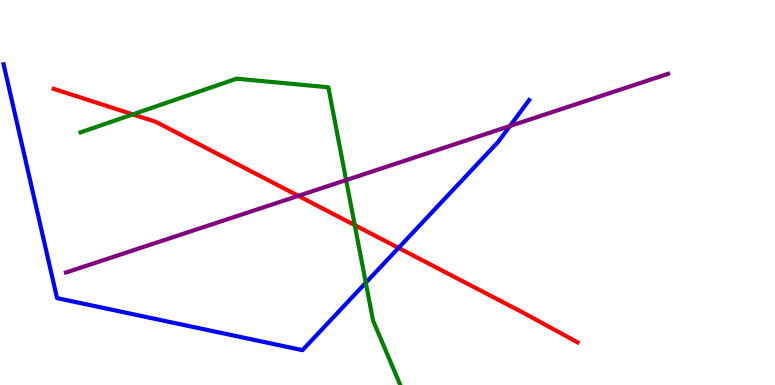[{'lines': ['blue', 'red'], 'intersections': [{'x': 5.14, 'y': 3.56}]}, {'lines': ['green', 'red'], 'intersections': [{'x': 1.71, 'y': 7.03}, {'x': 4.58, 'y': 4.15}]}, {'lines': ['purple', 'red'], 'intersections': [{'x': 3.85, 'y': 4.91}]}, {'lines': ['blue', 'green'], 'intersections': [{'x': 4.72, 'y': 2.66}]}, {'lines': ['blue', 'purple'], 'intersections': [{'x': 6.58, 'y': 6.73}]}, {'lines': ['green', 'purple'], 'intersections': [{'x': 4.47, 'y': 5.32}]}]